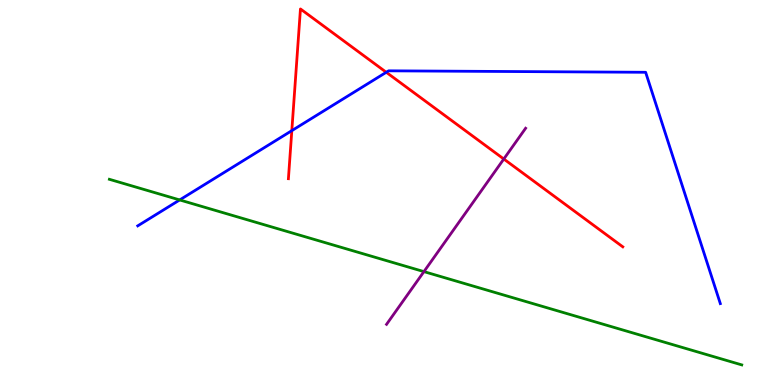[{'lines': ['blue', 'red'], 'intersections': [{'x': 3.77, 'y': 6.61}, {'x': 4.98, 'y': 8.12}]}, {'lines': ['green', 'red'], 'intersections': []}, {'lines': ['purple', 'red'], 'intersections': [{'x': 6.5, 'y': 5.87}]}, {'lines': ['blue', 'green'], 'intersections': [{'x': 2.32, 'y': 4.81}]}, {'lines': ['blue', 'purple'], 'intersections': []}, {'lines': ['green', 'purple'], 'intersections': [{'x': 5.47, 'y': 2.94}]}]